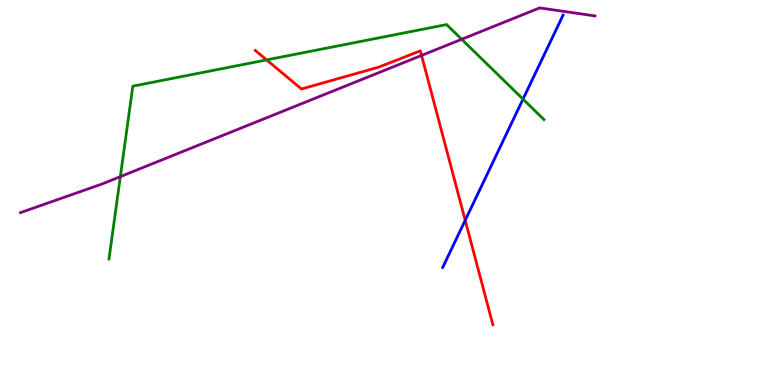[{'lines': ['blue', 'red'], 'intersections': [{'x': 6.0, 'y': 4.28}]}, {'lines': ['green', 'red'], 'intersections': [{'x': 3.44, 'y': 8.44}]}, {'lines': ['purple', 'red'], 'intersections': [{'x': 5.44, 'y': 8.56}]}, {'lines': ['blue', 'green'], 'intersections': [{'x': 6.75, 'y': 7.43}]}, {'lines': ['blue', 'purple'], 'intersections': []}, {'lines': ['green', 'purple'], 'intersections': [{'x': 1.55, 'y': 5.41}, {'x': 5.96, 'y': 8.98}]}]